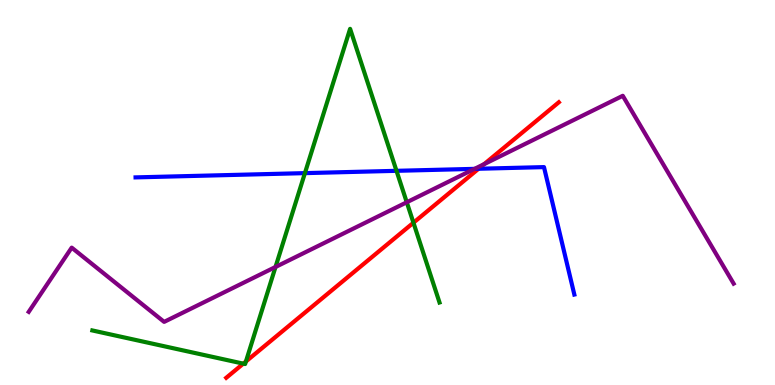[{'lines': ['blue', 'red'], 'intersections': [{'x': 6.18, 'y': 5.62}]}, {'lines': ['green', 'red'], 'intersections': [{'x': 3.14, 'y': 0.555}, {'x': 3.17, 'y': 0.611}, {'x': 5.33, 'y': 4.22}]}, {'lines': ['purple', 'red'], 'intersections': [{'x': 6.25, 'y': 5.74}]}, {'lines': ['blue', 'green'], 'intersections': [{'x': 3.93, 'y': 5.5}, {'x': 5.12, 'y': 5.56}]}, {'lines': ['blue', 'purple'], 'intersections': [{'x': 6.12, 'y': 5.61}]}, {'lines': ['green', 'purple'], 'intersections': [{'x': 3.56, 'y': 3.07}, {'x': 5.25, 'y': 4.75}]}]